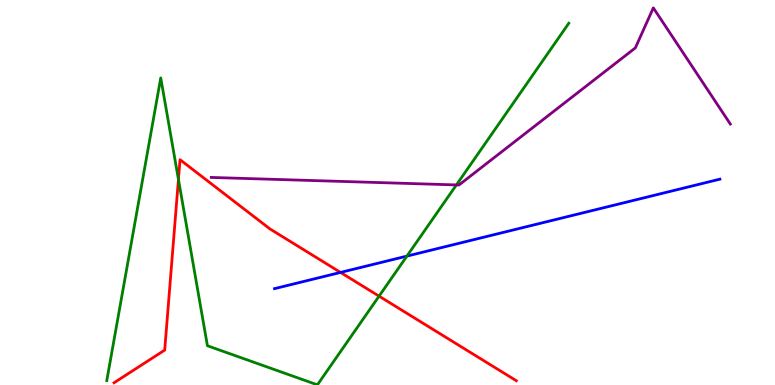[{'lines': ['blue', 'red'], 'intersections': [{'x': 4.39, 'y': 2.92}]}, {'lines': ['green', 'red'], 'intersections': [{'x': 2.3, 'y': 5.34}, {'x': 4.89, 'y': 2.31}]}, {'lines': ['purple', 'red'], 'intersections': []}, {'lines': ['blue', 'green'], 'intersections': [{'x': 5.25, 'y': 3.35}]}, {'lines': ['blue', 'purple'], 'intersections': []}, {'lines': ['green', 'purple'], 'intersections': [{'x': 5.89, 'y': 5.2}]}]